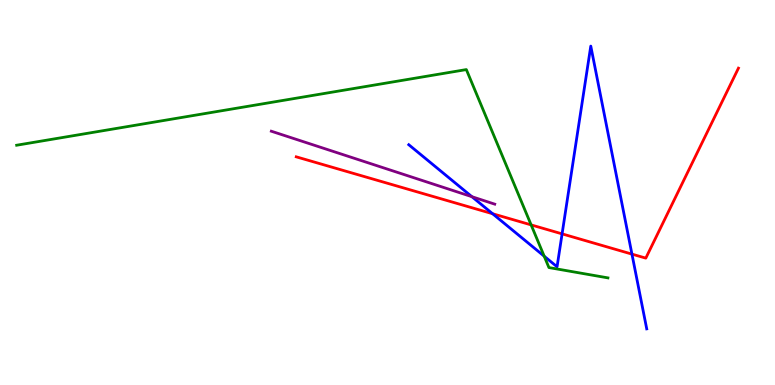[{'lines': ['blue', 'red'], 'intersections': [{'x': 6.36, 'y': 4.45}, {'x': 7.25, 'y': 3.93}, {'x': 8.15, 'y': 3.4}]}, {'lines': ['green', 'red'], 'intersections': [{'x': 6.85, 'y': 4.16}]}, {'lines': ['purple', 'red'], 'intersections': []}, {'lines': ['blue', 'green'], 'intersections': [{'x': 7.02, 'y': 3.35}]}, {'lines': ['blue', 'purple'], 'intersections': [{'x': 6.09, 'y': 4.89}]}, {'lines': ['green', 'purple'], 'intersections': []}]